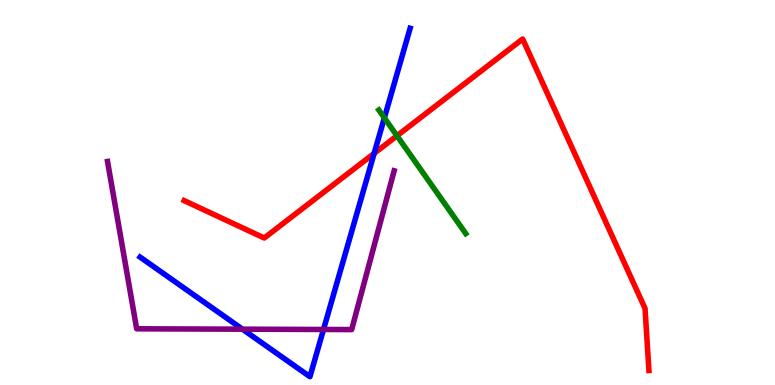[{'lines': ['blue', 'red'], 'intersections': [{'x': 4.83, 'y': 6.02}]}, {'lines': ['green', 'red'], 'intersections': [{'x': 5.12, 'y': 6.47}]}, {'lines': ['purple', 'red'], 'intersections': []}, {'lines': ['blue', 'green'], 'intersections': [{'x': 4.96, 'y': 6.94}]}, {'lines': ['blue', 'purple'], 'intersections': [{'x': 3.13, 'y': 1.45}, {'x': 4.17, 'y': 1.44}]}, {'lines': ['green', 'purple'], 'intersections': []}]